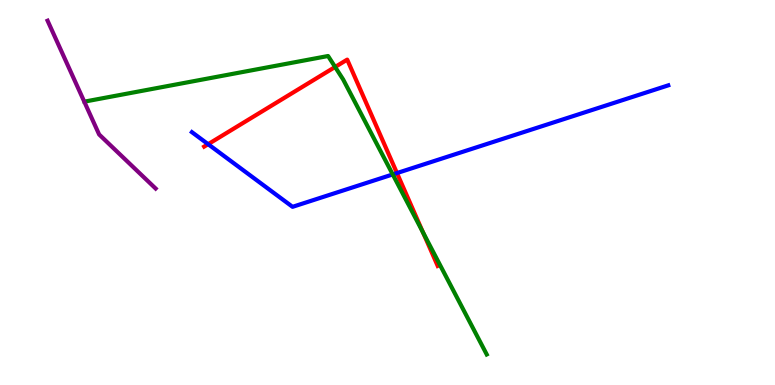[{'lines': ['blue', 'red'], 'intersections': [{'x': 2.69, 'y': 6.25}, {'x': 5.12, 'y': 5.5}]}, {'lines': ['green', 'red'], 'intersections': [{'x': 4.32, 'y': 8.26}, {'x': 5.46, 'y': 3.96}]}, {'lines': ['purple', 'red'], 'intersections': []}, {'lines': ['blue', 'green'], 'intersections': [{'x': 5.07, 'y': 5.47}]}, {'lines': ['blue', 'purple'], 'intersections': []}, {'lines': ['green', 'purple'], 'intersections': []}]